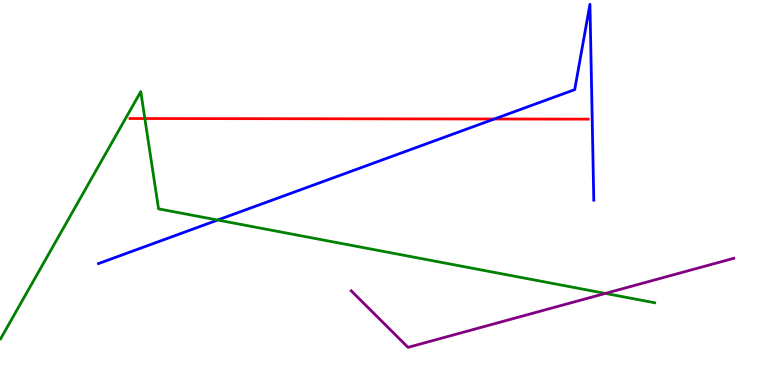[{'lines': ['blue', 'red'], 'intersections': [{'x': 6.38, 'y': 6.91}]}, {'lines': ['green', 'red'], 'intersections': [{'x': 1.87, 'y': 6.92}]}, {'lines': ['purple', 'red'], 'intersections': []}, {'lines': ['blue', 'green'], 'intersections': [{'x': 2.81, 'y': 4.28}]}, {'lines': ['blue', 'purple'], 'intersections': []}, {'lines': ['green', 'purple'], 'intersections': [{'x': 7.81, 'y': 2.38}]}]